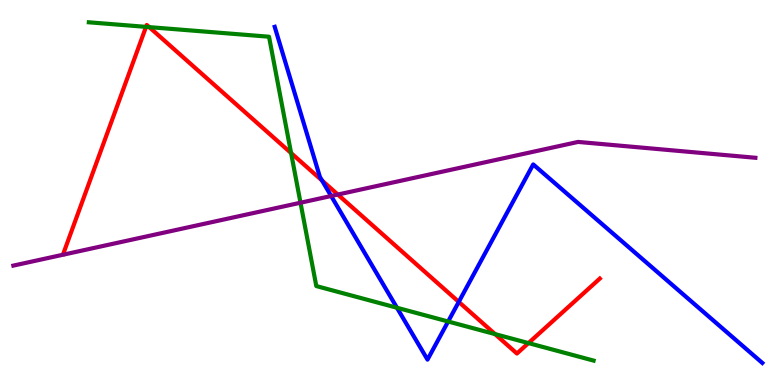[{'lines': ['blue', 'red'], 'intersections': [{'x': 4.16, 'y': 5.31}, {'x': 5.92, 'y': 2.16}]}, {'lines': ['green', 'red'], 'intersections': [{'x': 1.88, 'y': 9.3}, {'x': 1.93, 'y': 9.3}, {'x': 3.76, 'y': 6.02}, {'x': 6.39, 'y': 1.32}, {'x': 6.82, 'y': 1.09}]}, {'lines': ['purple', 'red'], 'intersections': [{'x': 4.36, 'y': 4.95}]}, {'lines': ['blue', 'green'], 'intersections': [{'x': 5.12, 'y': 2.01}, {'x': 5.78, 'y': 1.65}]}, {'lines': ['blue', 'purple'], 'intersections': [{'x': 4.27, 'y': 4.91}]}, {'lines': ['green', 'purple'], 'intersections': [{'x': 3.88, 'y': 4.73}]}]